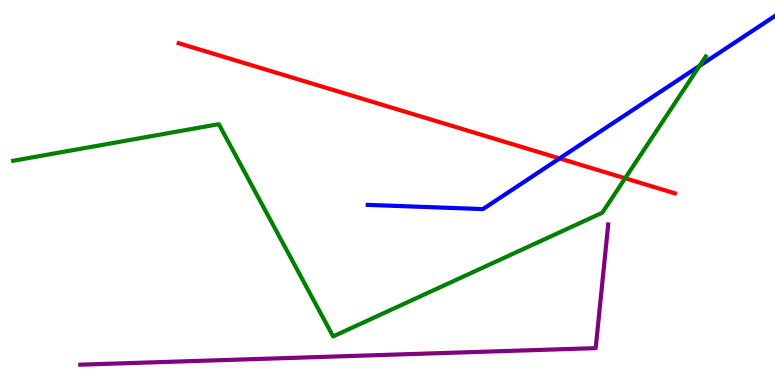[{'lines': ['blue', 'red'], 'intersections': [{'x': 7.22, 'y': 5.88}]}, {'lines': ['green', 'red'], 'intersections': [{'x': 8.07, 'y': 5.37}]}, {'lines': ['purple', 'red'], 'intersections': []}, {'lines': ['blue', 'green'], 'intersections': [{'x': 9.03, 'y': 8.29}]}, {'lines': ['blue', 'purple'], 'intersections': []}, {'lines': ['green', 'purple'], 'intersections': []}]